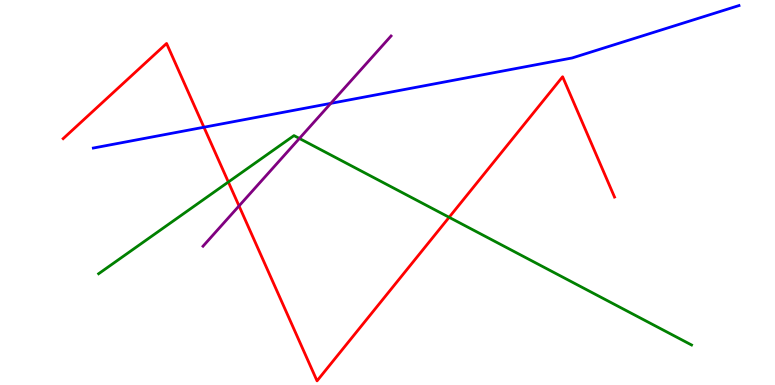[{'lines': ['blue', 'red'], 'intersections': [{'x': 2.63, 'y': 6.7}]}, {'lines': ['green', 'red'], 'intersections': [{'x': 2.95, 'y': 5.27}, {'x': 5.8, 'y': 4.36}]}, {'lines': ['purple', 'red'], 'intersections': [{'x': 3.08, 'y': 4.65}]}, {'lines': ['blue', 'green'], 'intersections': []}, {'lines': ['blue', 'purple'], 'intersections': [{'x': 4.27, 'y': 7.32}]}, {'lines': ['green', 'purple'], 'intersections': [{'x': 3.86, 'y': 6.4}]}]